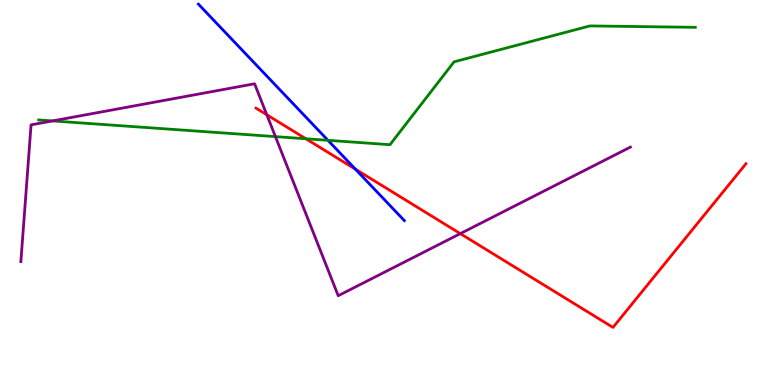[{'lines': ['blue', 'red'], 'intersections': [{'x': 4.59, 'y': 5.6}]}, {'lines': ['green', 'red'], 'intersections': [{'x': 3.95, 'y': 6.4}]}, {'lines': ['purple', 'red'], 'intersections': [{'x': 3.44, 'y': 7.02}, {'x': 5.94, 'y': 3.93}]}, {'lines': ['blue', 'green'], 'intersections': [{'x': 4.23, 'y': 6.36}]}, {'lines': ['blue', 'purple'], 'intersections': []}, {'lines': ['green', 'purple'], 'intersections': [{'x': 0.677, 'y': 6.86}, {'x': 3.55, 'y': 6.45}]}]